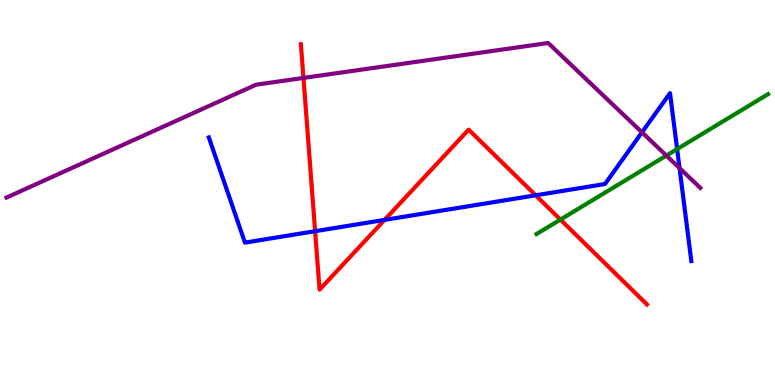[{'lines': ['blue', 'red'], 'intersections': [{'x': 4.07, 'y': 3.99}, {'x': 4.96, 'y': 4.29}, {'x': 6.91, 'y': 4.93}]}, {'lines': ['green', 'red'], 'intersections': [{'x': 7.23, 'y': 4.3}]}, {'lines': ['purple', 'red'], 'intersections': [{'x': 3.92, 'y': 7.98}]}, {'lines': ['blue', 'green'], 'intersections': [{'x': 8.74, 'y': 6.13}]}, {'lines': ['blue', 'purple'], 'intersections': [{'x': 8.28, 'y': 6.56}, {'x': 8.77, 'y': 5.63}]}, {'lines': ['green', 'purple'], 'intersections': [{'x': 8.6, 'y': 5.96}]}]